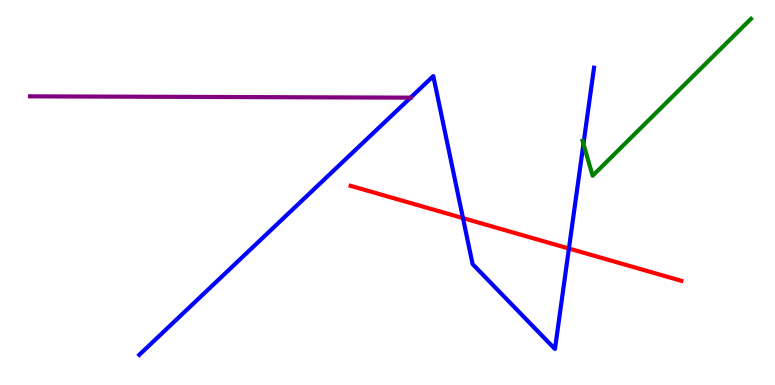[{'lines': ['blue', 'red'], 'intersections': [{'x': 5.97, 'y': 4.34}, {'x': 7.34, 'y': 3.54}]}, {'lines': ['green', 'red'], 'intersections': []}, {'lines': ['purple', 'red'], 'intersections': []}, {'lines': ['blue', 'green'], 'intersections': [{'x': 7.53, 'y': 6.26}]}, {'lines': ['blue', 'purple'], 'intersections': [{'x': 5.3, 'y': 7.46}]}, {'lines': ['green', 'purple'], 'intersections': []}]